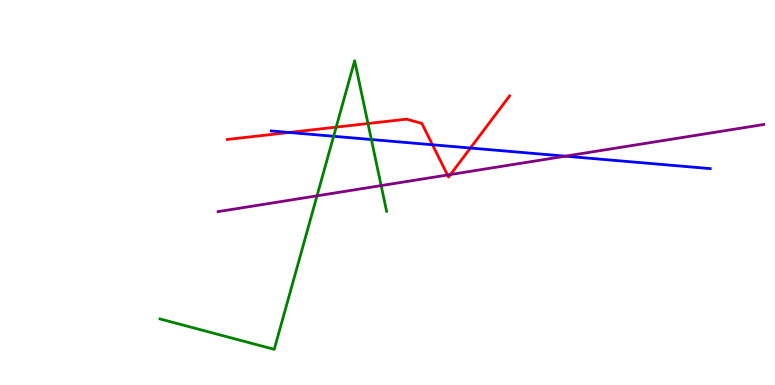[{'lines': ['blue', 'red'], 'intersections': [{'x': 3.73, 'y': 6.56}, {'x': 5.58, 'y': 6.24}, {'x': 6.07, 'y': 6.16}]}, {'lines': ['green', 'red'], 'intersections': [{'x': 4.34, 'y': 6.7}, {'x': 4.75, 'y': 6.79}]}, {'lines': ['purple', 'red'], 'intersections': [{'x': 5.77, 'y': 5.45}, {'x': 5.81, 'y': 5.47}]}, {'lines': ['blue', 'green'], 'intersections': [{'x': 4.3, 'y': 6.46}, {'x': 4.79, 'y': 6.38}]}, {'lines': ['blue', 'purple'], 'intersections': [{'x': 7.29, 'y': 5.94}]}, {'lines': ['green', 'purple'], 'intersections': [{'x': 4.09, 'y': 4.91}, {'x': 4.92, 'y': 5.18}]}]